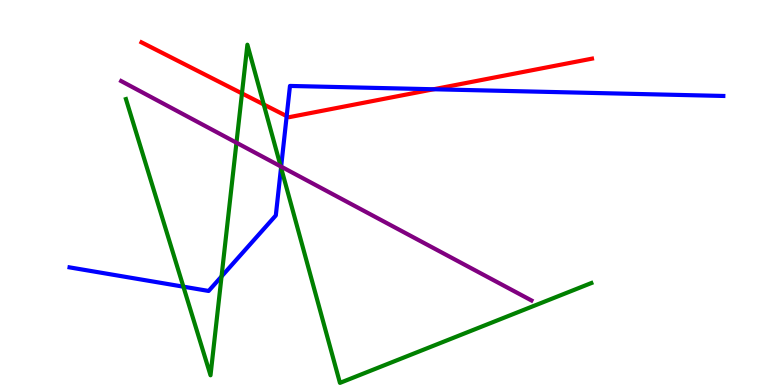[{'lines': ['blue', 'red'], 'intersections': [{'x': 3.7, 'y': 6.98}, {'x': 5.6, 'y': 7.68}]}, {'lines': ['green', 'red'], 'intersections': [{'x': 3.12, 'y': 7.57}, {'x': 3.4, 'y': 7.29}]}, {'lines': ['purple', 'red'], 'intersections': []}, {'lines': ['blue', 'green'], 'intersections': [{'x': 2.37, 'y': 2.55}, {'x': 2.86, 'y': 2.82}, {'x': 3.63, 'y': 5.65}]}, {'lines': ['blue', 'purple'], 'intersections': [{'x': 3.63, 'y': 5.67}]}, {'lines': ['green', 'purple'], 'intersections': [{'x': 3.05, 'y': 6.29}, {'x': 3.62, 'y': 5.68}]}]